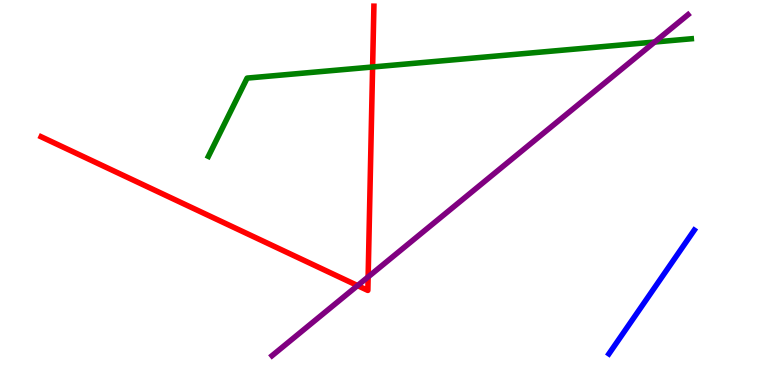[{'lines': ['blue', 'red'], 'intersections': []}, {'lines': ['green', 'red'], 'intersections': [{'x': 4.81, 'y': 8.26}]}, {'lines': ['purple', 'red'], 'intersections': [{'x': 4.61, 'y': 2.58}, {'x': 4.75, 'y': 2.81}]}, {'lines': ['blue', 'green'], 'intersections': []}, {'lines': ['blue', 'purple'], 'intersections': []}, {'lines': ['green', 'purple'], 'intersections': [{'x': 8.45, 'y': 8.91}]}]